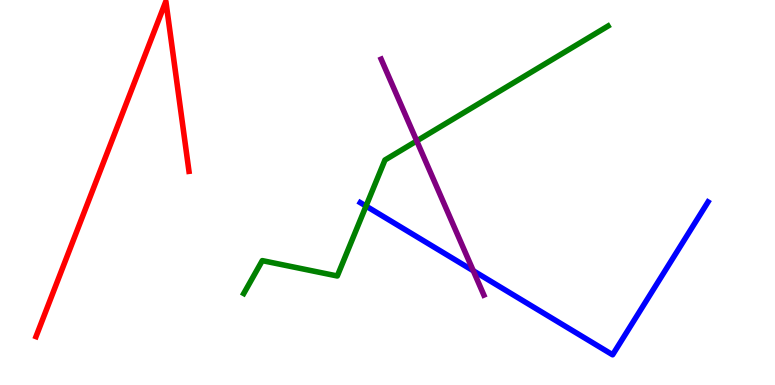[{'lines': ['blue', 'red'], 'intersections': []}, {'lines': ['green', 'red'], 'intersections': []}, {'lines': ['purple', 'red'], 'intersections': []}, {'lines': ['blue', 'green'], 'intersections': [{'x': 4.72, 'y': 4.65}]}, {'lines': ['blue', 'purple'], 'intersections': [{'x': 6.11, 'y': 2.97}]}, {'lines': ['green', 'purple'], 'intersections': [{'x': 5.38, 'y': 6.34}]}]